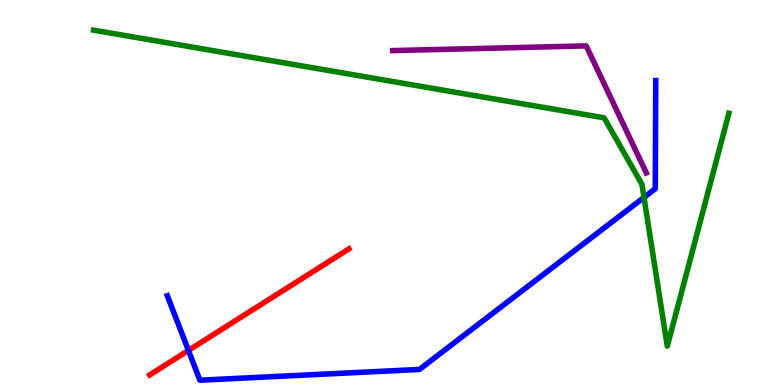[{'lines': ['blue', 'red'], 'intersections': [{'x': 2.43, 'y': 0.898}]}, {'lines': ['green', 'red'], 'intersections': []}, {'lines': ['purple', 'red'], 'intersections': []}, {'lines': ['blue', 'green'], 'intersections': [{'x': 8.31, 'y': 4.87}]}, {'lines': ['blue', 'purple'], 'intersections': []}, {'lines': ['green', 'purple'], 'intersections': []}]